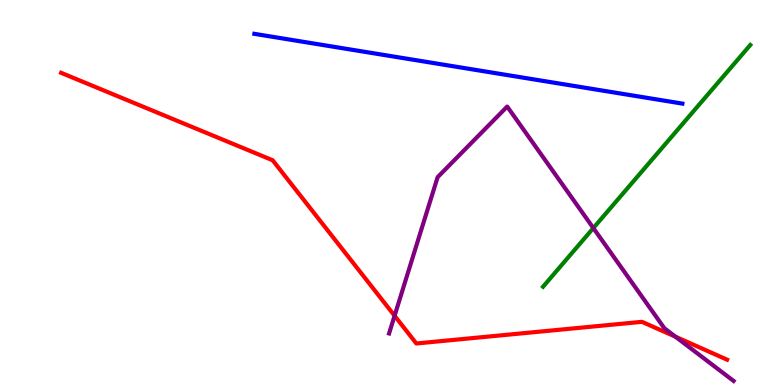[{'lines': ['blue', 'red'], 'intersections': []}, {'lines': ['green', 'red'], 'intersections': []}, {'lines': ['purple', 'red'], 'intersections': [{'x': 5.09, 'y': 1.8}, {'x': 8.72, 'y': 1.25}]}, {'lines': ['blue', 'green'], 'intersections': []}, {'lines': ['blue', 'purple'], 'intersections': []}, {'lines': ['green', 'purple'], 'intersections': [{'x': 7.66, 'y': 4.08}]}]